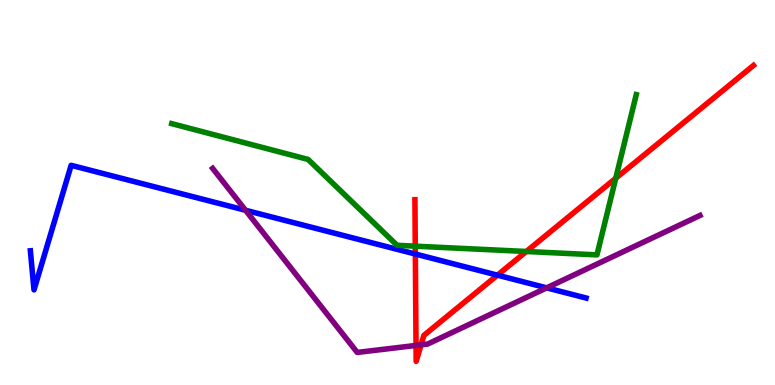[{'lines': ['blue', 'red'], 'intersections': [{'x': 5.36, 'y': 3.4}, {'x': 6.42, 'y': 2.85}]}, {'lines': ['green', 'red'], 'intersections': [{'x': 5.36, 'y': 3.61}, {'x': 6.79, 'y': 3.47}, {'x': 7.95, 'y': 5.37}]}, {'lines': ['purple', 'red'], 'intersections': [{'x': 5.37, 'y': 1.03}, {'x': 5.43, 'y': 1.04}]}, {'lines': ['blue', 'green'], 'intersections': []}, {'lines': ['blue', 'purple'], 'intersections': [{'x': 3.17, 'y': 4.54}, {'x': 7.05, 'y': 2.52}]}, {'lines': ['green', 'purple'], 'intersections': []}]